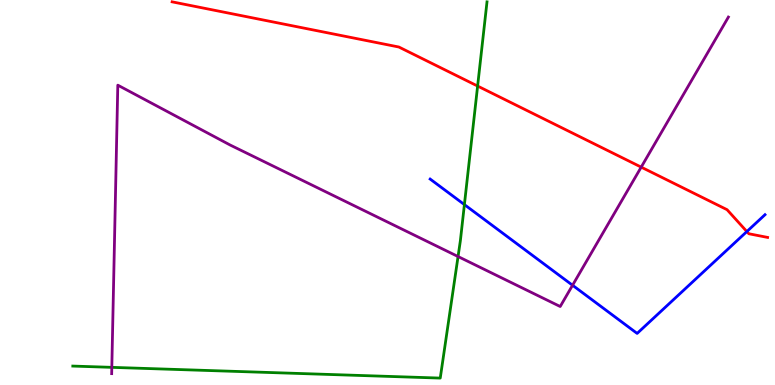[{'lines': ['blue', 'red'], 'intersections': [{'x': 9.64, 'y': 3.99}]}, {'lines': ['green', 'red'], 'intersections': [{'x': 6.16, 'y': 7.76}]}, {'lines': ['purple', 'red'], 'intersections': [{'x': 8.27, 'y': 5.66}]}, {'lines': ['blue', 'green'], 'intersections': [{'x': 5.99, 'y': 4.69}]}, {'lines': ['blue', 'purple'], 'intersections': [{'x': 7.39, 'y': 2.59}]}, {'lines': ['green', 'purple'], 'intersections': [{'x': 1.44, 'y': 0.458}, {'x': 5.91, 'y': 3.34}]}]